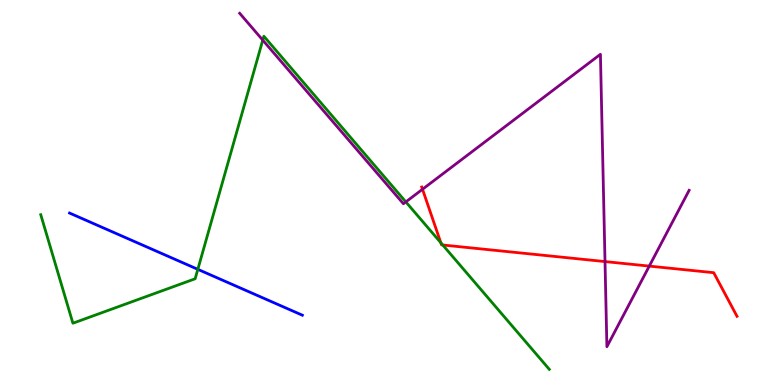[{'lines': ['blue', 'red'], 'intersections': []}, {'lines': ['green', 'red'], 'intersections': [{'x': 5.69, 'y': 3.7}, {'x': 5.71, 'y': 3.64}]}, {'lines': ['purple', 'red'], 'intersections': [{'x': 5.45, 'y': 5.08}, {'x': 7.81, 'y': 3.21}, {'x': 8.38, 'y': 3.09}]}, {'lines': ['blue', 'green'], 'intersections': [{'x': 2.55, 'y': 3.0}]}, {'lines': ['blue', 'purple'], 'intersections': []}, {'lines': ['green', 'purple'], 'intersections': [{'x': 3.39, 'y': 8.96}, {'x': 5.24, 'y': 4.76}]}]